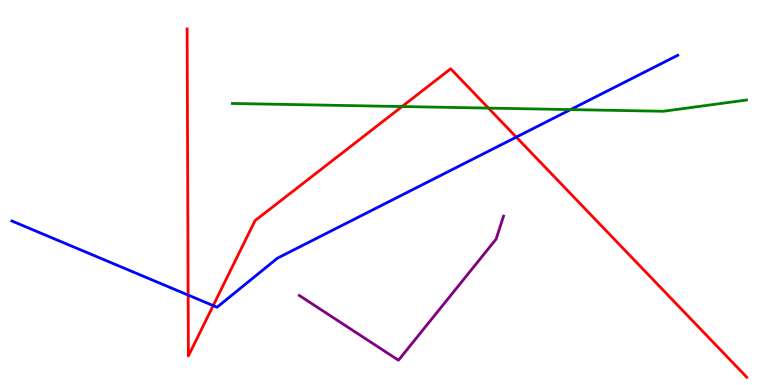[{'lines': ['blue', 'red'], 'intersections': [{'x': 2.43, 'y': 2.34}, {'x': 2.75, 'y': 2.06}, {'x': 6.66, 'y': 6.44}]}, {'lines': ['green', 'red'], 'intersections': [{'x': 5.19, 'y': 7.23}, {'x': 6.3, 'y': 7.19}]}, {'lines': ['purple', 'red'], 'intersections': []}, {'lines': ['blue', 'green'], 'intersections': [{'x': 7.36, 'y': 7.15}]}, {'lines': ['blue', 'purple'], 'intersections': []}, {'lines': ['green', 'purple'], 'intersections': []}]